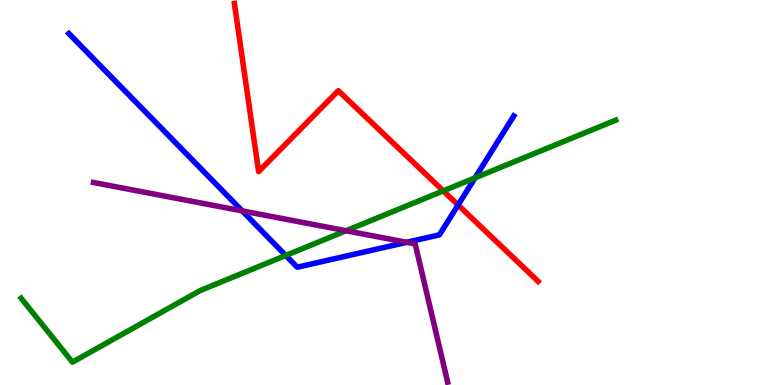[{'lines': ['blue', 'red'], 'intersections': [{'x': 5.91, 'y': 4.68}]}, {'lines': ['green', 'red'], 'intersections': [{'x': 5.72, 'y': 5.04}]}, {'lines': ['purple', 'red'], 'intersections': []}, {'lines': ['blue', 'green'], 'intersections': [{'x': 3.69, 'y': 3.36}, {'x': 6.13, 'y': 5.38}]}, {'lines': ['blue', 'purple'], 'intersections': [{'x': 3.13, 'y': 4.52}, {'x': 5.25, 'y': 3.71}]}, {'lines': ['green', 'purple'], 'intersections': [{'x': 4.47, 'y': 4.01}]}]